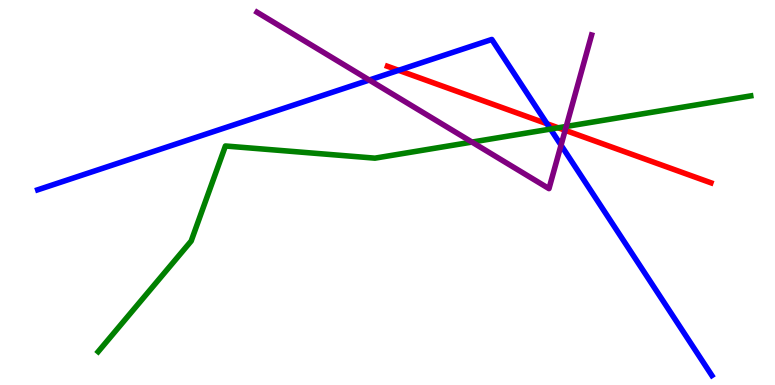[{'lines': ['blue', 'red'], 'intersections': [{'x': 5.14, 'y': 8.17}, {'x': 7.06, 'y': 6.79}]}, {'lines': ['green', 'red'], 'intersections': [{'x': 7.2, 'y': 6.68}]}, {'lines': ['purple', 'red'], 'intersections': [{'x': 7.29, 'y': 6.62}]}, {'lines': ['blue', 'green'], 'intersections': [{'x': 7.1, 'y': 6.65}]}, {'lines': ['blue', 'purple'], 'intersections': [{'x': 4.76, 'y': 7.92}, {'x': 7.24, 'y': 6.23}]}, {'lines': ['green', 'purple'], 'intersections': [{'x': 6.09, 'y': 6.31}, {'x': 7.31, 'y': 6.72}]}]